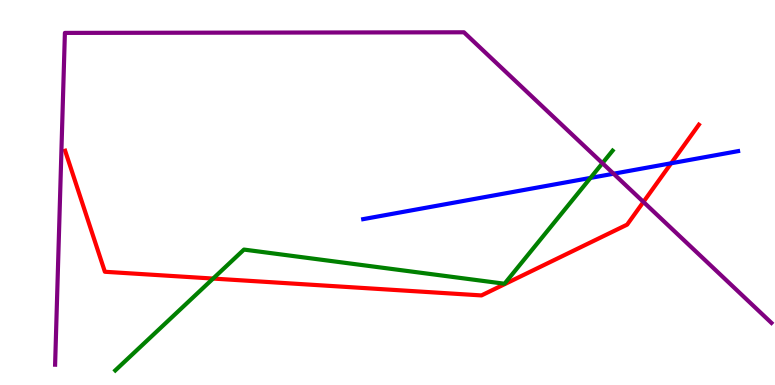[{'lines': ['blue', 'red'], 'intersections': [{'x': 8.66, 'y': 5.76}]}, {'lines': ['green', 'red'], 'intersections': [{'x': 2.75, 'y': 2.76}]}, {'lines': ['purple', 'red'], 'intersections': [{'x': 8.3, 'y': 4.76}]}, {'lines': ['blue', 'green'], 'intersections': [{'x': 7.62, 'y': 5.38}]}, {'lines': ['blue', 'purple'], 'intersections': [{'x': 7.92, 'y': 5.49}]}, {'lines': ['green', 'purple'], 'intersections': [{'x': 7.77, 'y': 5.76}]}]